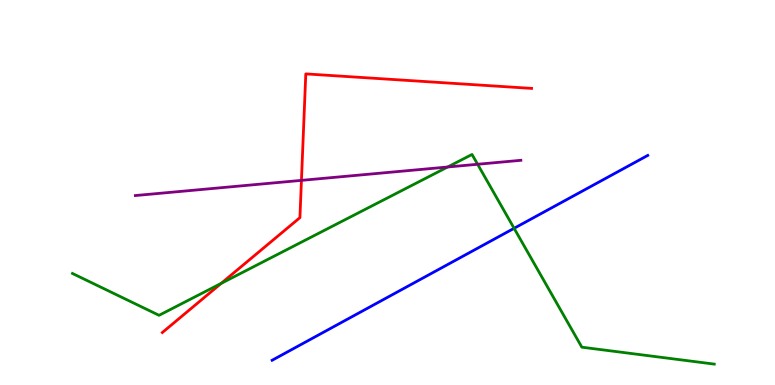[{'lines': ['blue', 'red'], 'intersections': []}, {'lines': ['green', 'red'], 'intersections': [{'x': 2.85, 'y': 2.64}]}, {'lines': ['purple', 'red'], 'intersections': [{'x': 3.89, 'y': 5.32}]}, {'lines': ['blue', 'green'], 'intersections': [{'x': 6.63, 'y': 4.07}]}, {'lines': ['blue', 'purple'], 'intersections': []}, {'lines': ['green', 'purple'], 'intersections': [{'x': 5.78, 'y': 5.66}, {'x': 6.16, 'y': 5.73}]}]